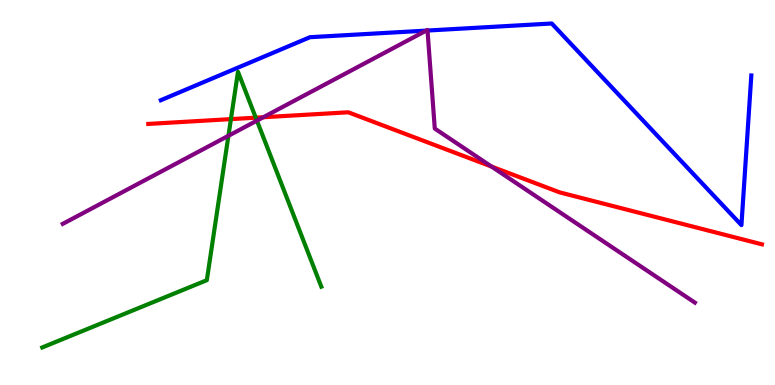[{'lines': ['blue', 'red'], 'intersections': []}, {'lines': ['green', 'red'], 'intersections': [{'x': 2.98, 'y': 6.91}, {'x': 3.3, 'y': 6.94}]}, {'lines': ['purple', 'red'], 'intersections': [{'x': 3.4, 'y': 6.95}, {'x': 6.34, 'y': 5.67}]}, {'lines': ['blue', 'green'], 'intersections': []}, {'lines': ['blue', 'purple'], 'intersections': [{'x': 5.5, 'y': 9.2}, {'x': 5.52, 'y': 9.21}]}, {'lines': ['green', 'purple'], 'intersections': [{'x': 2.95, 'y': 6.47}, {'x': 3.32, 'y': 6.87}]}]